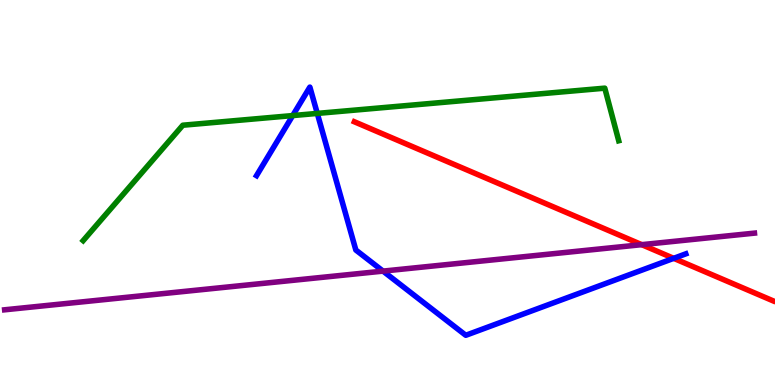[{'lines': ['blue', 'red'], 'intersections': [{'x': 8.69, 'y': 3.29}]}, {'lines': ['green', 'red'], 'intersections': []}, {'lines': ['purple', 'red'], 'intersections': [{'x': 8.28, 'y': 3.65}]}, {'lines': ['blue', 'green'], 'intersections': [{'x': 3.78, 'y': 7.0}, {'x': 4.09, 'y': 7.05}]}, {'lines': ['blue', 'purple'], 'intersections': [{'x': 4.94, 'y': 2.96}]}, {'lines': ['green', 'purple'], 'intersections': []}]